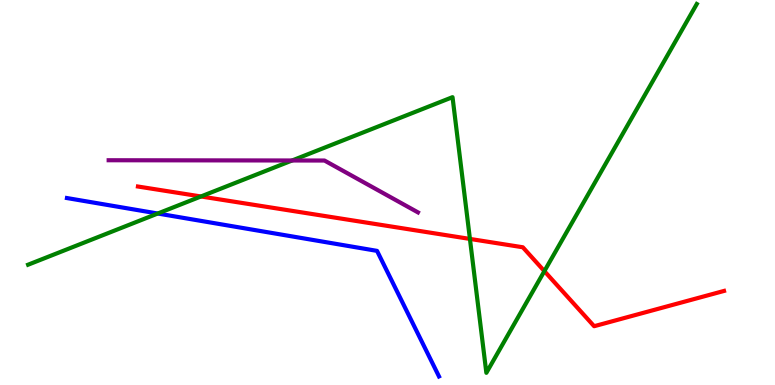[{'lines': ['blue', 'red'], 'intersections': []}, {'lines': ['green', 'red'], 'intersections': [{'x': 2.59, 'y': 4.9}, {'x': 6.06, 'y': 3.79}, {'x': 7.02, 'y': 2.96}]}, {'lines': ['purple', 'red'], 'intersections': []}, {'lines': ['blue', 'green'], 'intersections': [{'x': 2.04, 'y': 4.45}]}, {'lines': ['blue', 'purple'], 'intersections': []}, {'lines': ['green', 'purple'], 'intersections': [{'x': 3.77, 'y': 5.83}]}]